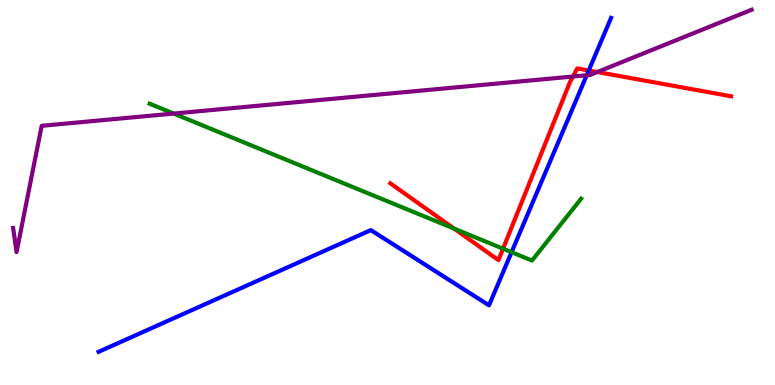[{'lines': ['blue', 'red'], 'intersections': [{'x': 7.6, 'y': 8.17}]}, {'lines': ['green', 'red'], 'intersections': [{'x': 5.86, 'y': 4.06}, {'x': 6.49, 'y': 3.54}]}, {'lines': ['purple', 'red'], 'intersections': [{'x': 7.39, 'y': 8.01}, {'x': 7.71, 'y': 8.13}]}, {'lines': ['blue', 'green'], 'intersections': [{'x': 6.6, 'y': 3.45}]}, {'lines': ['blue', 'purple'], 'intersections': [{'x': 7.57, 'y': 8.05}]}, {'lines': ['green', 'purple'], 'intersections': [{'x': 2.24, 'y': 7.05}]}]